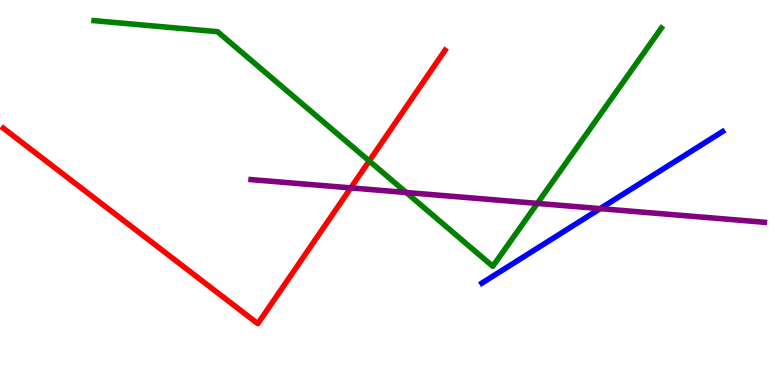[{'lines': ['blue', 'red'], 'intersections': []}, {'lines': ['green', 'red'], 'intersections': [{'x': 4.76, 'y': 5.82}]}, {'lines': ['purple', 'red'], 'intersections': [{'x': 4.53, 'y': 5.12}]}, {'lines': ['blue', 'green'], 'intersections': []}, {'lines': ['blue', 'purple'], 'intersections': [{'x': 7.74, 'y': 4.58}]}, {'lines': ['green', 'purple'], 'intersections': [{'x': 5.24, 'y': 5.0}, {'x': 6.93, 'y': 4.72}]}]